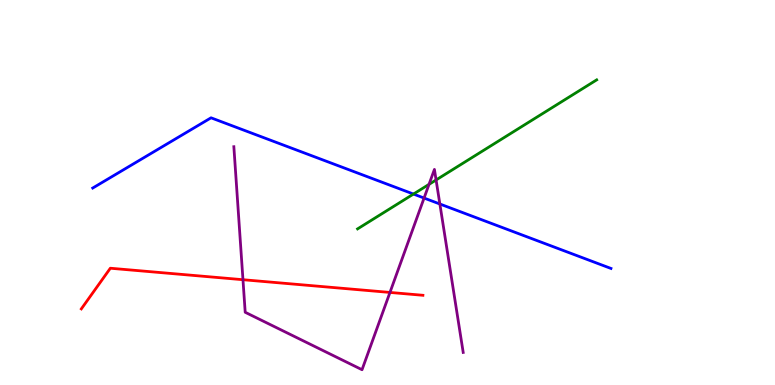[{'lines': ['blue', 'red'], 'intersections': []}, {'lines': ['green', 'red'], 'intersections': []}, {'lines': ['purple', 'red'], 'intersections': [{'x': 3.14, 'y': 2.73}, {'x': 5.03, 'y': 2.4}]}, {'lines': ['blue', 'green'], 'intersections': [{'x': 5.34, 'y': 4.96}]}, {'lines': ['blue', 'purple'], 'intersections': [{'x': 5.47, 'y': 4.86}, {'x': 5.68, 'y': 4.7}]}, {'lines': ['green', 'purple'], 'intersections': [{'x': 5.54, 'y': 5.21}, {'x': 5.63, 'y': 5.33}]}]